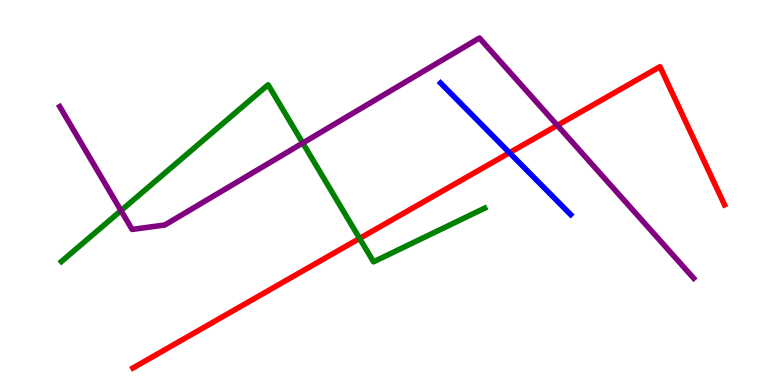[{'lines': ['blue', 'red'], 'intersections': [{'x': 6.57, 'y': 6.03}]}, {'lines': ['green', 'red'], 'intersections': [{'x': 4.64, 'y': 3.81}]}, {'lines': ['purple', 'red'], 'intersections': [{'x': 7.19, 'y': 6.74}]}, {'lines': ['blue', 'green'], 'intersections': []}, {'lines': ['blue', 'purple'], 'intersections': []}, {'lines': ['green', 'purple'], 'intersections': [{'x': 1.56, 'y': 4.53}, {'x': 3.91, 'y': 6.29}]}]